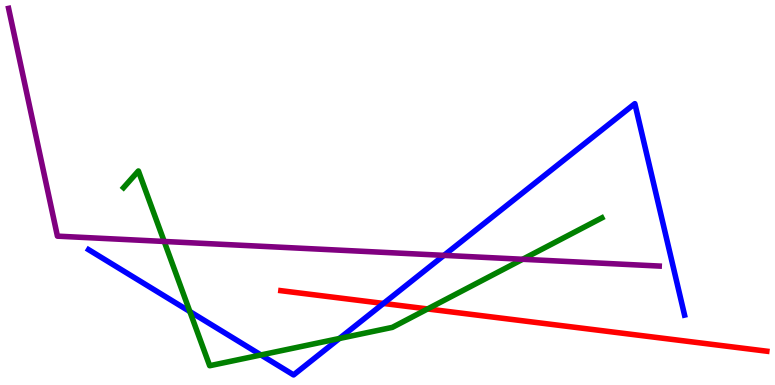[{'lines': ['blue', 'red'], 'intersections': [{'x': 4.95, 'y': 2.12}]}, {'lines': ['green', 'red'], 'intersections': [{'x': 5.52, 'y': 1.98}]}, {'lines': ['purple', 'red'], 'intersections': []}, {'lines': ['blue', 'green'], 'intersections': [{'x': 2.45, 'y': 1.91}, {'x': 3.37, 'y': 0.78}, {'x': 4.38, 'y': 1.21}]}, {'lines': ['blue', 'purple'], 'intersections': [{'x': 5.73, 'y': 3.37}]}, {'lines': ['green', 'purple'], 'intersections': [{'x': 2.12, 'y': 3.73}, {'x': 6.74, 'y': 3.27}]}]